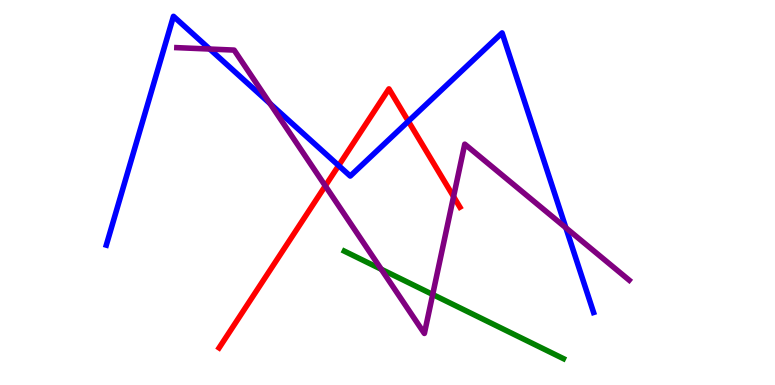[{'lines': ['blue', 'red'], 'intersections': [{'x': 4.37, 'y': 5.7}, {'x': 5.27, 'y': 6.85}]}, {'lines': ['green', 'red'], 'intersections': []}, {'lines': ['purple', 'red'], 'intersections': [{'x': 4.2, 'y': 5.17}, {'x': 5.85, 'y': 4.89}]}, {'lines': ['blue', 'green'], 'intersections': []}, {'lines': ['blue', 'purple'], 'intersections': [{'x': 2.71, 'y': 8.73}, {'x': 3.48, 'y': 7.31}, {'x': 7.3, 'y': 4.08}]}, {'lines': ['green', 'purple'], 'intersections': [{'x': 4.92, 'y': 3.01}, {'x': 5.58, 'y': 2.35}]}]